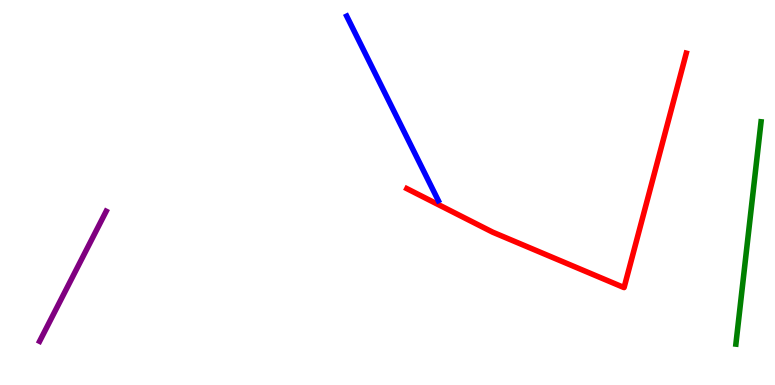[{'lines': ['blue', 'red'], 'intersections': []}, {'lines': ['green', 'red'], 'intersections': []}, {'lines': ['purple', 'red'], 'intersections': []}, {'lines': ['blue', 'green'], 'intersections': []}, {'lines': ['blue', 'purple'], 'intersections': []}, {'lines': ['green', 'purple'], 'intersections': []}]